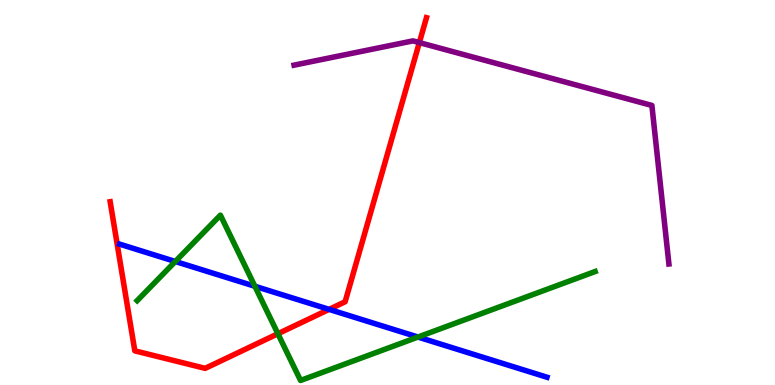[{'lines': ['blue', 'red'], 'intersections': [{'x': 4.25, 'y': 1.96}]}, {'lines': ['green', 'red'], 'intersections': [{'x': 3.59, 'y': 1.33}]}, {'lines': ['purple', 'red'], 'intersections': [{'x': 5.41, 'y': 8.89}]}, {'lines': ['blue', 'green'], 'intersections': [{'x': 2.26, 'y': 3.21}, {'x': 3.29, 'y': 2.56}, {'x': 5.39, 'y': 1.25}]}, {'lines': ['blue', 'purple'], 'intersections': []}, {'lines': ['green', 'purple'], 'intersections': []}]